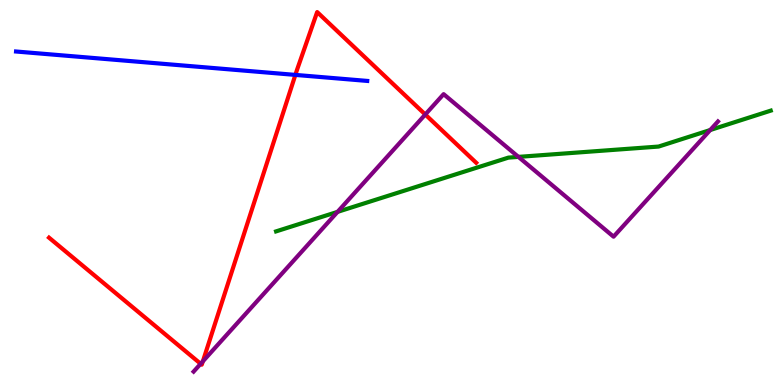[{'lines': ['blue', 'red'], 'intersections': [{'x': 3.81, 'y': 8.05}]}, {'lines': ['green', 'red'], 'intersections': []}, {'lines': ['purple', 'red'], 'intersections': [{'x': 2.59, 'y': 0.551}, {'x': 2.62, 'y': 0.614}, {'x': 5.49, 'y': 7.03}]}, {'lines': ['blue', 'green'], 'intersections': []}, {'lines': ['blue', 'purple'], 'intersections': []}, {'lines': ['green', 'purple'], 'intersections': [{'x': 4.36, 'y': 4.5}, {'x': 6.69, 'y': 5.93}, {'x': 9.16, 'y': 6.62}]}]